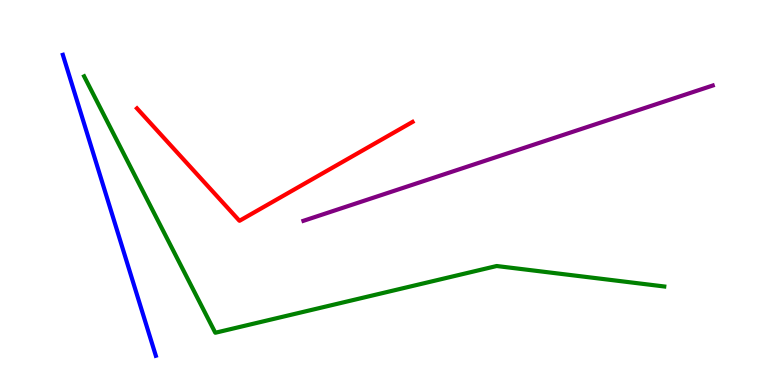[{'lines': ['blue', 'red'], 'intersections': []}, {'lines': ['green', 'red'], 'intersections': []}, {'lines': ['purple', 'red'], 'intersections': []}, {'lines': ['blue', 'green'], 'intersections': []}, {'lines': ['blue', 'purple'], 'intersections': []}, {'lines': ['green', 'purple'], 'intersections': []}]